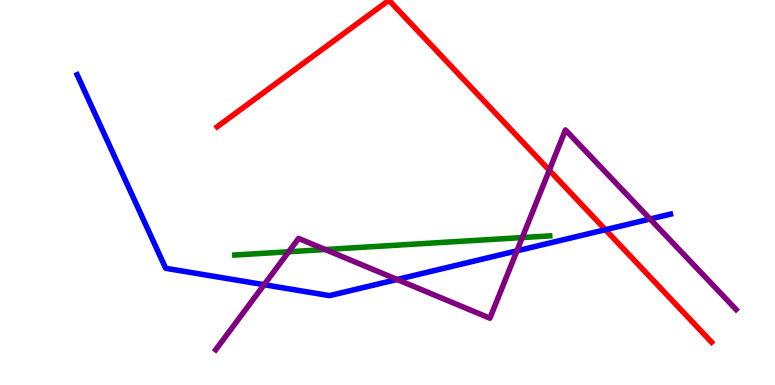[{'lines': ['blue', 'red'], 'intersections': [{'x': 7.81, 'y': 4.03}]}, {'lines': ['green', 'red'], 'intersections': []}, {'lines': ['purple', 'red'], 'intersections': [{'x': 7.09, 'y': 5.58}]}, {'lines': ['blue', 'green'], 'intersections': []}, {'lines': ['blue', 'purple'], 'intersections': [{'x': 3.41, 'y': 2.6}, {'x': 5.12, 'y': 2.74}, {'x': 6.67, 'y': 3.48}, {'x': 8.39, 'y': 4.31}]}, {'lines': ['green', 'purple'], 'intersections': [{'x': 3.72, 'y': 3.46}, {'x': 4.2, 'y': 3.52}, {'x': 6.74, 'y': 3.83}]}]